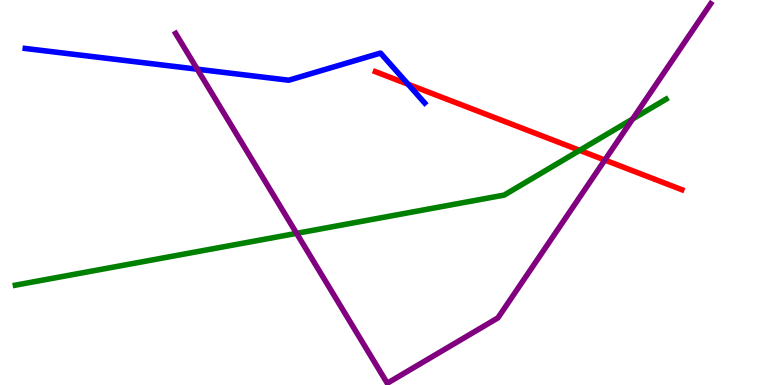[{'lines': ['blue', 'red'], 'intersections': [{'x': 5.27, 'y': 7.81}]}, {'lines': ['green', 'red'], 'intersections': [{'x': 7.48, 'y': 6.09}]}, {'lines': ['purple', 'red'], 'intersections': [{'x': 7.8, 'y': 5.84}]}, {'lines': ['blue', 'green'], 'intersections': []}, {'lines': ['blue', 'purple'], 'intersections': [{'x': 2.55, 'y': 8.2}]}, {'lines': ['green', 'purple'], 'intersections': [{'x': 3.83, 'y': 3.94}, {'x': 8.16, 'y': 6.91}]}]